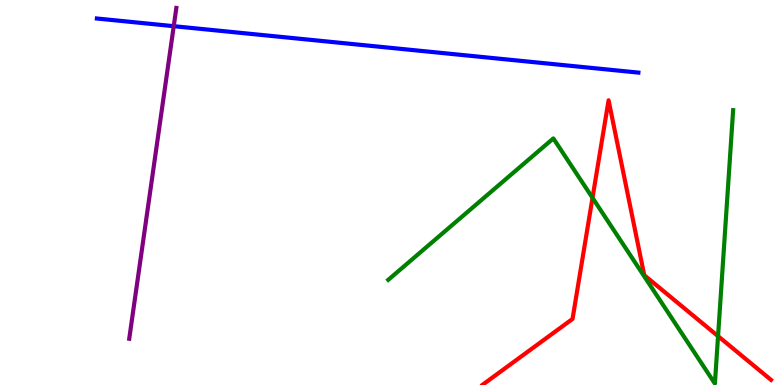[{'lines': ['blue', 'red'], 'intersections': []}, {'lines': ['green', 'red'], 'intersections': [{'x': 7.65, 'y': 4.86}, {'x': 9.27, 'y': 1.27}]}, {'lines': ['purple', 'red'], 'intersections': []}, {'lines': ['blue', 'green'], 'intersections': []}, {'lines': ['blue', 'purple'], 'intersections': [{'x': 2.24, 'y': 9.32}]}, {'lines': ['green', 'purple'], 'intersections': []}]